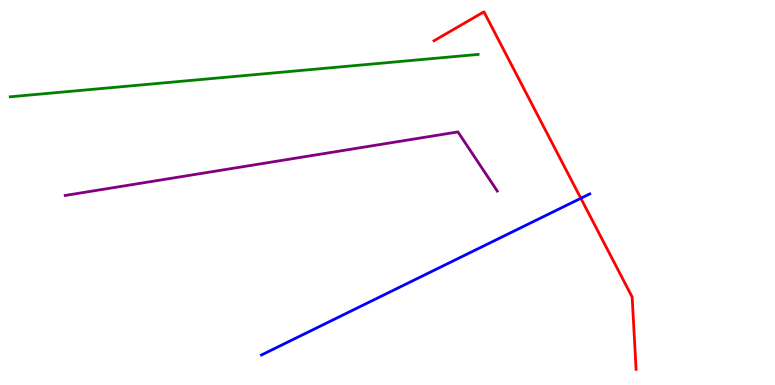[{'lines': ['blue', 'red'], 'intersections': [{'x': 7.49, 'y': 4.85}]}, {'lines': ['green', 'red'], 'intersections': []}, {'lines': ['purple', 'red'], 'intersections': []}, {'lines': ['blue', 'green'], 'intersections': []}, {'lines': ['blue', 'purple'], 'intersections': []}, {'lines': ['green', 'purple'], 'intersections': []}]